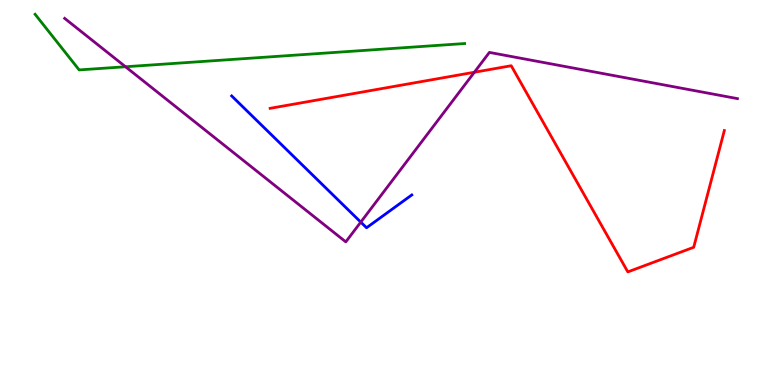[{'lines': ['blue', 'red'], 'intersections': []}, {'lines': ['green', 'red'], 'intersections': []}, {'lines': ['purple', 'red'], 'intersections': [{'x': 6.12, 'y': 8.12}]}, {'lines': ['blue', 'green'], 'intersections': []}, {'lines': ['blue', 'purple'], 'intersections': [{'x': 4.66, 'y': 4.23}]}, {'lines': ['green', 'purple'], 'intersections': [{'x': 1.62, 'y': 8.27}]}]